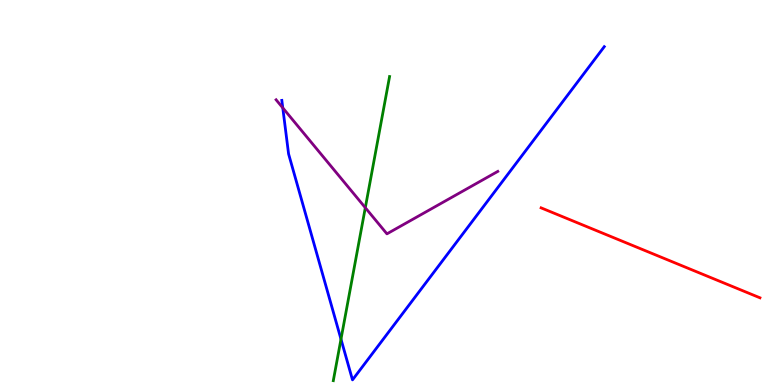[{'lines': ['blue', 'red'], 'intersections': []}, {'lines': ['green', 'red'], 'intersections': []}, {'lines': ['purple', 'red'], 'intersections': []}, {'lines': ['blue', 'green'], 'intersections': [{'x': 4.4, 'y': 1.19}]}, {'lines': ['blue', 'purple'], 'intersections': [{'x': 3.65, 'y': 7.2}]}, {'lines': ['green', 'purple'], 'intersections': [{'x': 4.71, 'y': 4.61}]}]